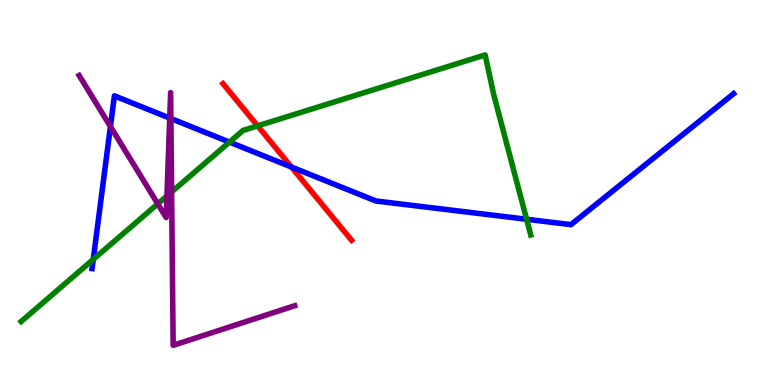[{'lines': ['blue', 'red'], 'intersections': [{'x': 3.76, 'y': 5.66}]}, {'lines': ['green', 'red'], 'intersections': [{'x': 3.32, 'y': 6.73}]}, {'lines': ['purple', 'red'], 'intersections': []}, {'lines': ['blue', 'green'], 'intersections': [{'x': 1.2, 'y': 3.26}, {'x': 2.96, 'y': 6.31}, {'x': 6.79, 'y': 4.3}]}, {'lines': ['blue', 'purple'], 'intersections': [{'x': 1.42, 'y': 6.71}, {'x': 2.19, 'y': 6.93}, {'x': 2.2, 'y': 6.92}]}, {'lines': ['green', 'purple'], 'intersections': [{'x': 2.04, 'y': 4.71}, {'x': 2.15, 'y': 4.91}, {'x': 2.21, 'y': 5.02}]}]